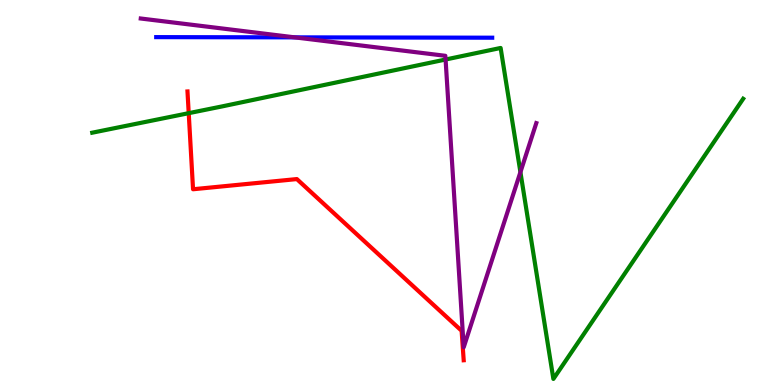[{'lines': ['blue', 'red'], 'intersections': []}, {'lines': ['green', 'red'], 'intersections': [{'x': 2.44, 'y': 7.06}]}, {'lines': ['purple', 'red'], 'intersections': []}, {'lines': ['blue', 'green'], 'intersections': []}, {'lines': ['blue', 'purple'], 'intersections': [{'x': 3.8, 'y': 9.03}]}, {'lines': ['green', 'purple'], 'intersections': [{'x': 5.75, 'y': 8.45}, {'x': 6.72, 'y': 5.53}]}]